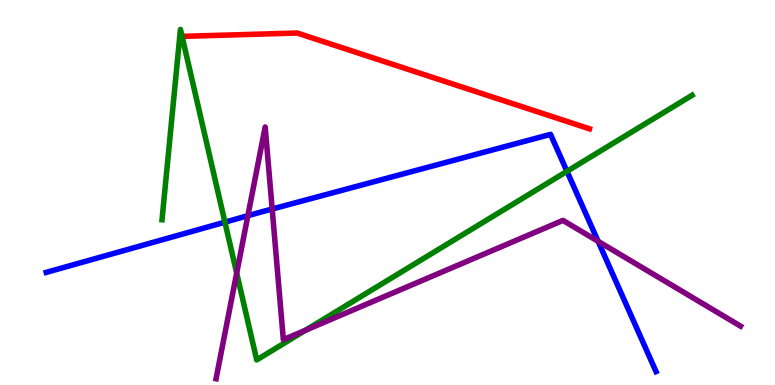[{'lines': ['blue', 'red'], 'intersections': []}, {'lines': ['green', 'red'], 'intersections': []}, {'lines': ['purple', 'red'], 'intersections': []}, {'lines': ['blue', 'green'], 'intersections': [{'x': 2.9, 'y': 4.23}, {'x': 7.32, 'y': 5.55}]}, {'lines': ['blue', 'purple'], 'intersections': [{'x': 3.2, 'y': 4.4}, {'x': 3.51, 'y': 4.57}, {'x': 7.72, 'y': 3.73}]}, {'lines': ['green', 'purple'], 'intersections': [{'x': 3.05, 'y': 2.91}, {'x': 3.94, 'y': 1.42}]}]